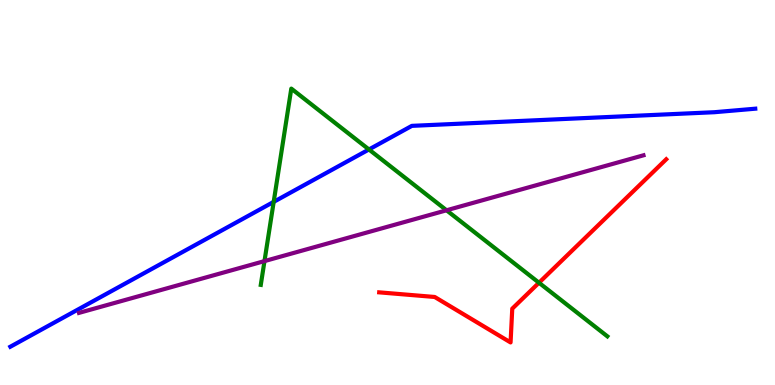[{'lines': ['blue', 'red'], 'intersections': []}, {'lines': ['green', 'red'], 'intersections': [{'x': 6.95, 'y': 2.66}]}, {'lines': ['purple', 'red'], 'intersections': []}, {'lines': ['blue', 'green'], 'intersections': [{'x': 3.53, 'y': 4.76}, {'x': 4.76, 'y': 6.12}]}, {'lines': ['blue', 'purple'], 'intersections': []}, {'lines': ['green', 'purple'], 'intersections': [{'x': 3.41, 'y': 3.22}, {'x': 5.76, 'y': 4.54}]}]